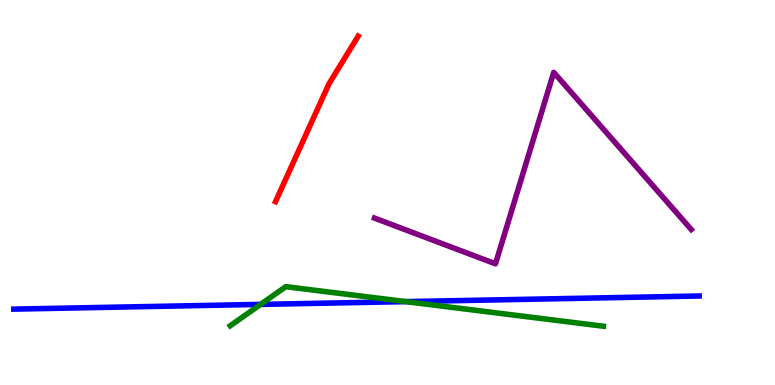[{'lines': ['blue', 'red'], 'intersections': []}, {'lines': ['green', 'red'], 'intersections': []}, {'lines': ['purple', 'red'], 'intersections': []}, {'lines': ['blue', 'green'], 'intersections': [{'x': 3.36, 'y': 2.09}, {'x': 5.24, 'y': 2.17}]}, {'lines': ['blue', 'purple'], 'intersections': []}, {'lines': ['green', 'purple'], 'intersections': []}]